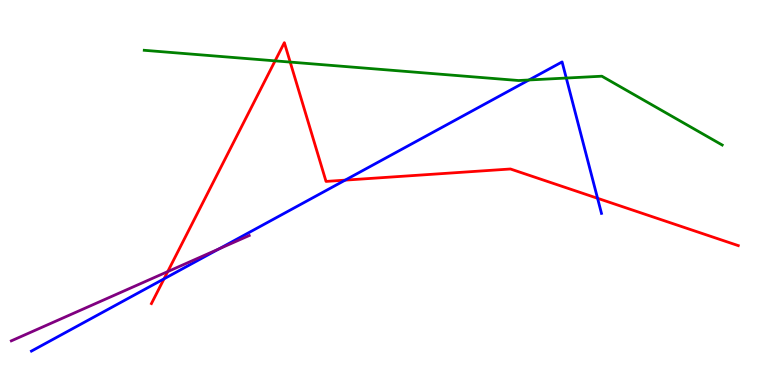[{'lines': ['blue', 'red'], 'intersections': [{'x': 2.12, 'y': 2.76}, {'x': 4.45, 'y': 5.32}, {'x': 7.71, 'y': 4.85}]}, {'lines': ['green', 'red'], 'intersections': [{'x': 3.55, 'y': 8.42}, {'x': 3.74, 'y': 8.39}]}, {'lines': ['purple', 'red'], 'intersections': [{'x': 2.16, 'y': 2.95}]}, {'lines': ['blue', 'green'], 'intersections': [{'x': 6.83, 'y': 7.92}, {'x': 7.31, 'y': 7.97}]}, {'lines': ['blue', 'purple'], 'intersections': [{'x': 2.82, 'y': 3.53}]}, {'lines': ['green', 'purple'], 'intersections': []}]